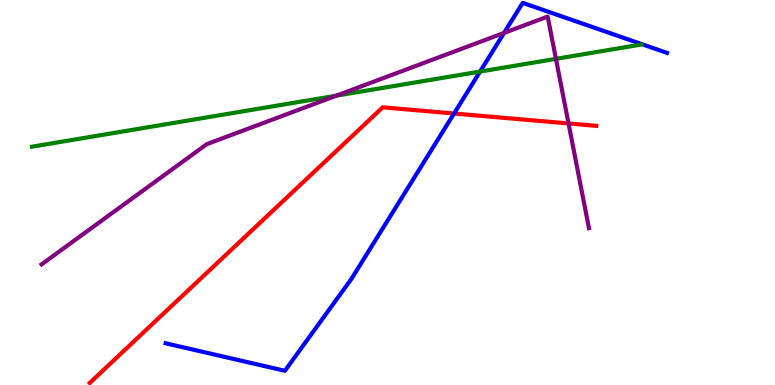[{'lines': ['blue', 'red'], 'intersections': [{'x': 5.86, 'y': 7.05}]}, {'lines': ['green', 'red'], 'intersections': []}, {'lines': ['purple', 'red'], 'intersections': [{'x': 7.34, 'y': 6.79}]}, {'lines': ['blue', 'green'], 'intersections': [{'x': 6.19, 'y': 8.14}]}, {'lines': ['blue', 'purple'], 'intersections': [{'x': 6.5, 'y': 9.15}]}, {'lines': ['green', 'purple'], 'intersections': [{'x': 4.34, 'y': 7.52}, {'x': 7.17, 'y': 8.47}]}]